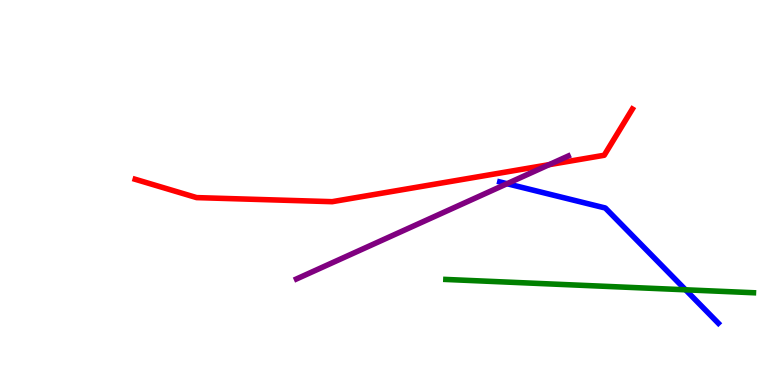[{'lines': ['blue', 'red'], 'intersections': []}, {'lines': ['green', 'red'], 'intersections': []}, {'lines': ['purple', 'red'], 'intersections': [{'x': 7.09, 'y': 5.72}]}, {'lines': ['blue', 'green'], 'intersections': [{'x': 8.85, 'y': 2.47}]}, {'lines': ['blue', 'purple'], 'intersections': [{'x': 6.54, 'y': 5.23}]}, {'lines': ['green', 'purple'], 'intersections': []}]